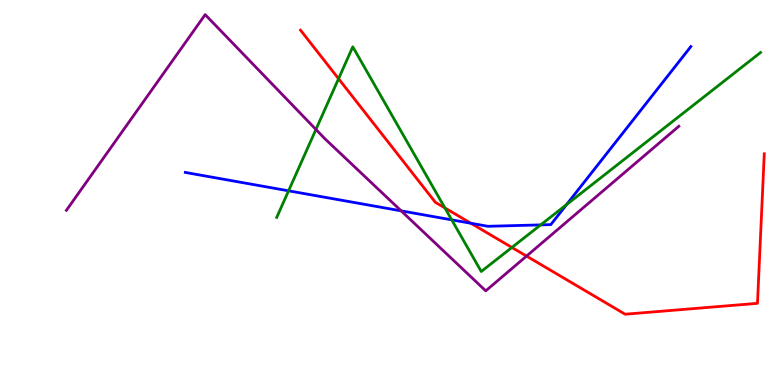[{'lines': ['blue', 'red'], 'intersections': [{'x': 6.08, 'y': 4.2}]}, {'lines': ['green', 'red'], 'intersections': [{'x': 4.37, 'y': 7.96}, {'x': 5.74, 'y': 4.6}, {'x': 6.61, 'y': 3.57}]}, {'lines': ['purple', 'red'], 'intersections': [{'x': 6.79, 'y': 3.35}]}, {'lines': ['blue', 'green'], 'intersections': [{'x': 3.72, 'y': 5.04}, {'x': 5.83, 'y': 4.29}, {'x': 6.98, 'y': 4.16}, {'x': 7.31, 'y': 4.69}]}, {'lines': ['blue', 'purple'], 'intersections': [{'x': 5.18, 'y': 4.52}]}, {'lines': ['green', 'purple'], 'intersections': [{'x': 4.08, 'y': 6.64}]}]